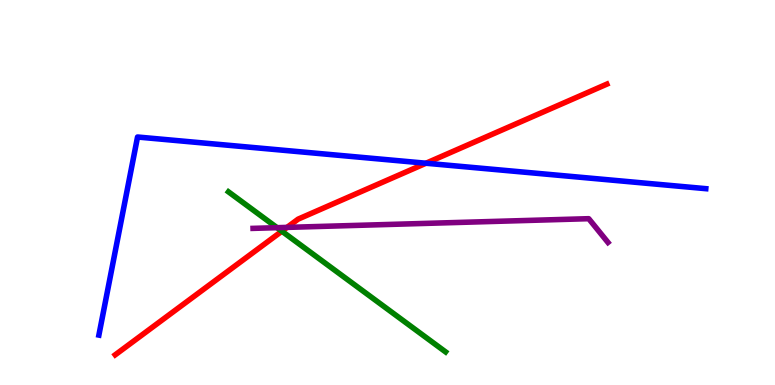[{'lines': ['blue', 'red'], 'intersections': [{'x': 5.5, 'y': 5.76}]}, {'lines': ['green', 'red'], 'intersections': [{'x': 3.64, 'y': 3.99}]}, {'lines': ['purple', 'red'], 'intersections': [{'x': 3.7, 'y': 4.09}]}, {'lines': ['blue', 'green'], 'intersections': []}, {'lines': ['blue', 'purple'], 'intersections': []}, {'lines': ['green', 'purple'], 'intersections': [{'x': 3.58, 'y': 4.09}]}]